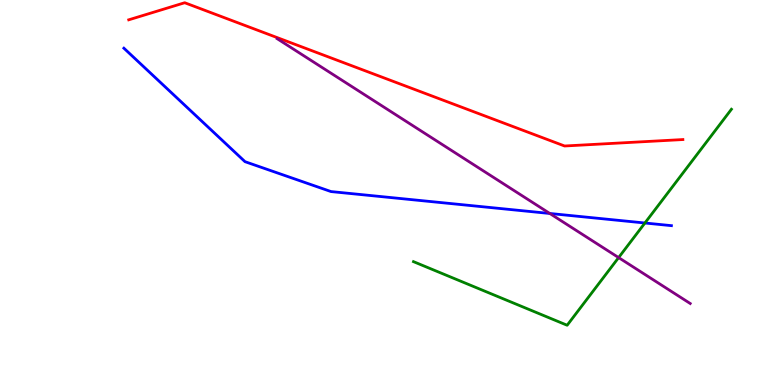[{'lines': ['blue', 'red'], 'intersections': []}, {'lines': ['green', 'red'], 'intersections': []}, {'lines': ['purple', 'red'], 'intersections': []}, {'lines': ['blue', 'green'], 'intersections': [{'x': 8.32, 'y': 4.21}]}, {'lines': ['blue', 'purple'], 'intersections': [{'x': 7.09, 'y': 4.46}]}, {'lines': ['green', 'purple'], 'intersections': [{'x': 7.98, 'y': 3.31}]}]